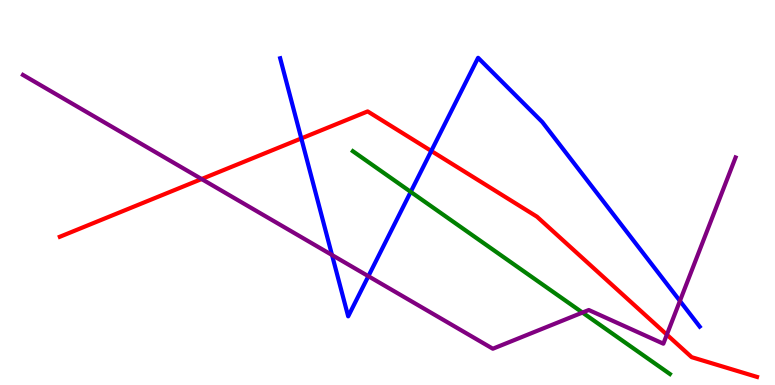[{'lines': ['blue', 'red'], 'intersections': [{'x': 3.89, 'y': 6.4}, {'x': 5.56, 'y': 6.08}]}, {'lines': ['green', 'red'], 'intersections': []}, {'lines': ['purple', 'red'], 'intersections': [{'x': 2.6, 'y': 5.35}, {'x': 8.6, 'y': 1.31}]}, {'lines': ['blue', 'green'], 'intersections': [{'x': 5.3, 'y': 5.02}]}, {'lines': ['blue', 'purple'], 'intersections': [{'x': 4.28, 'y': 3.38}, {'x': 4.75, 'y': 2.83}, {'x': 8.77, 'y': 2.18}]}, {'lines': ['green', 'purple'], 'intersections': [{'x': 7.52, 'y': 1.88}]}]